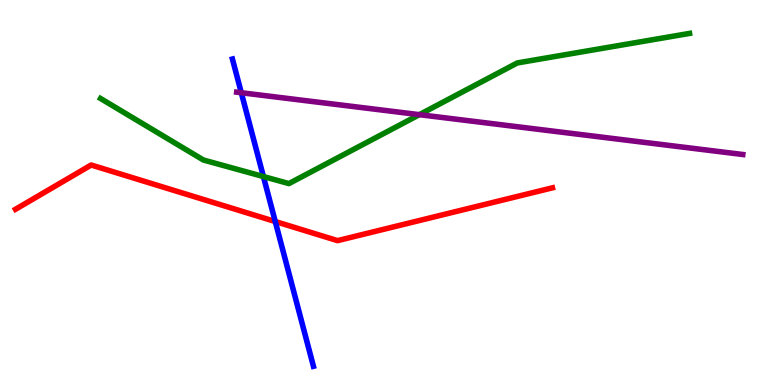[{'lines': ['blue', 'red'], 'intersections': [{'x': 3.55, 'y': 4.25}]}, {'lines': ['green', 'red'], 'intersections': []}, {'lines': ['purple', 'red'], 'intersections': []}, {'lines': ['blue', 'green'], 'intersections': [{'x': 3.4, 'y': 5.41}]}, {'lines': ['blue', 'purple'], 'intersections': [{'x': 3.11, 'y': 7.59}]}, {'lines': ['green', 'purple'], 'intersections': [{'x': 5.41, 'y': 7.02}]}]